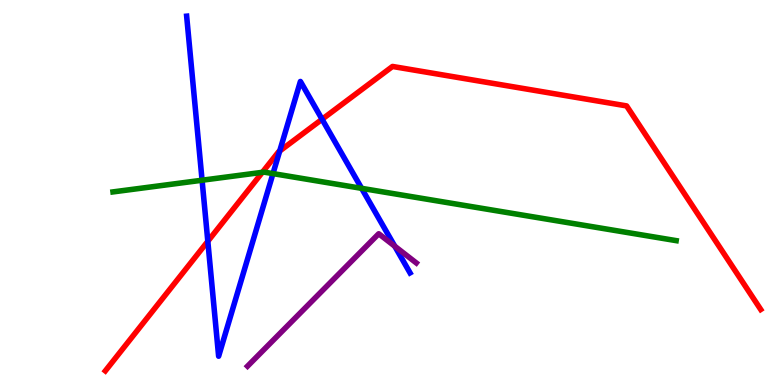[{'lines': ['blue', 'red'], 'intersections': [{'x': 2.68, 'y': 3.73}, {'x': 3.61, 'y': 6.08}, {'x': 4.16, 'y': 6.9}]}, {'lines': ['green', 'red'], 'intersections': [{'x': 3.39, 'y': 5.52}]}, {'lines': ['purple', 'red'], 'intersections': []}, {'lines': ['blue', 'green'], 'intersections': [{'x': 2.61, 'y': 5.32}, {'x': 3.52, 'y': 5.49}, {'x': 4.67, 'y': 5.11}]}, {'lines': ['blue', 'purple'], 'intersections': [{'x': 5.09, 'y': 3.6}]}, {'lines': ['green', 'purple'], 'intersections': []}]